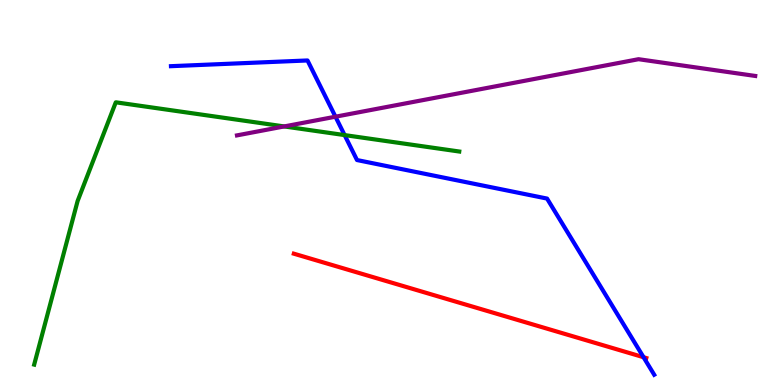[{'lines': ['blue', 'red'], 'intersections': [{'x': 8.3, 'y': 0.722}]}, {'lines': ['green', 'red'], 'intersections': []}, {'lines': ['purple', 'red'], 'intersections': []}, {'lines': ['blue', 'green'], 'intersections': [{'x': 4.45, 'y': 6.49}]}, {'lines': ['blue', 'purple'], 'intersections': [{'x': 4.33, 'y': 6.97}]}, {'lines': ['green', 'purple'], 'intersections': [{'x': 3.67, 'y': 6.72}]}]